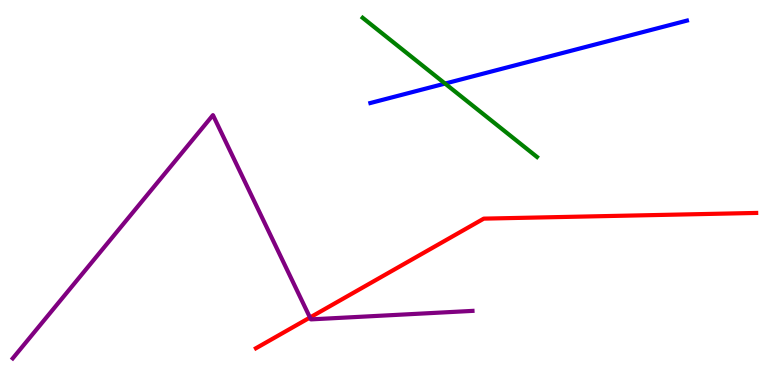[{'lines': ['blue', 'red'], 'intersections': []}, {'lines': ['green', 'red'], 'intersections': []}, {'lines': ['purple', 'red'], 'intersections': [{'x': 4.0, 'y': 1.75}]}, {'lines': ['blue', 'green'], 'intersections': [{'x': 5.74, 'y': 7.83}]}, {'lines': ['blue', 'purple'], 'intersections': []}, {'lines': ['green', 'purple'], 'intersections': []}]